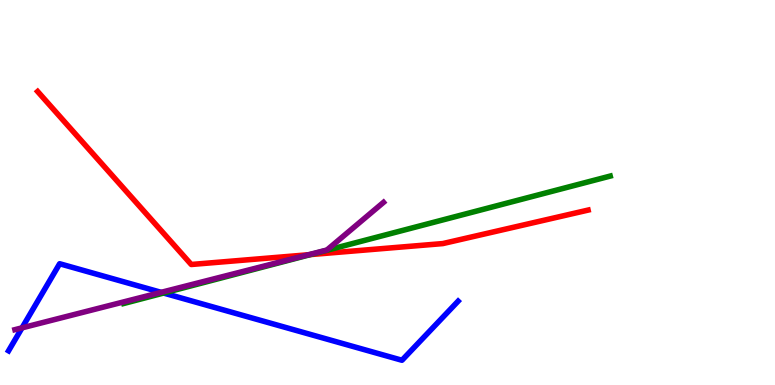[{'lines': ['blue', 'red'], 'intersections': []}, {'lines': ['green', 'red'], 'intersections': [{'x': 4.01, 'y': 3.39}]}, {'lines': ['purple', 'red'], 'intersections': [{'x': 3.98, 'y': 3.38}]}, {'lines': ['blue', 'green'], 'intersections': [{'x': 2.11, 'y': 2.39}]}, {'lines': ['blue', 'purple'], 'intersections': [{'x': 0.284, 'y': 1.48}, {'x': 2.08, 'y': 2.41}]}, {'lines': ['green', 'purple'], 'intersections': []}]